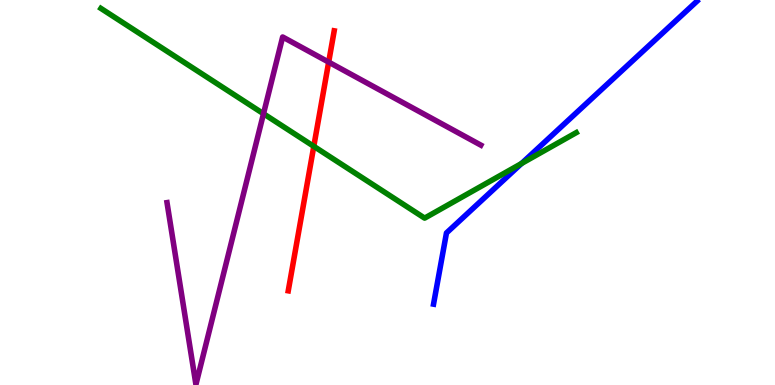[{'lines': ['blue', 'red'], 'intersections': []}, {'lines': ['green', 'red'], 'intersections': [{'x': 4.05, 'y': 6.2}]}, {'lines': ['purple', 'red'], 'intersections': [{'x': 4.24, 'y': 8.39}]}, {'lines': ['blue', 'green'], 'intersections': [{'x': 6.73, 'y': 5.75}]}, {'lines': ['blue', 'purple'], 'intersections': []}, {'lines': ['green', 'purple'], 'intersections': [{'x': 3.4, 'y': 7.05}]}]